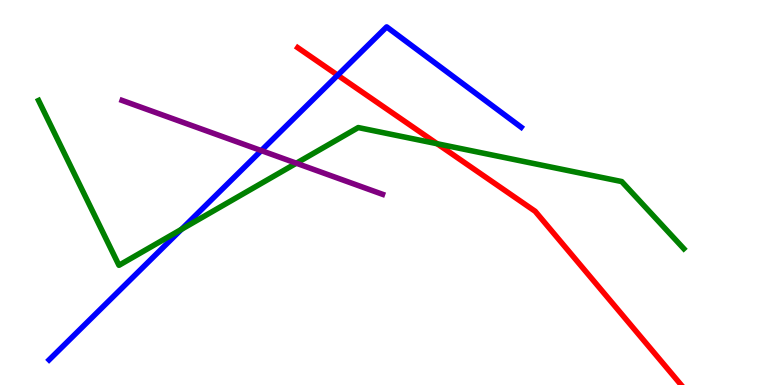[{'lines': ['blue', 'red'], 'intersections': [{'x': 4.36, 'y': 8.05}]}, {'lines': ['green', 'red'], 'intersections': [{'x': 5.64, 'y': 6.27}]}, {'lines': ['purple', 'red'], 'intersections': []}, {'lines': ['blue', 'green'], 'intersections': [{'x': 2.34, 'y': 4.04}]}, {'lines': ['blue', 'purple'], 'intersections': [{'x': 3.37, 'y': 6.09}]}, {'lines': ['green', 'purple'], 'intersections': [{'x': 3.82, 'y': 5.76}]}]